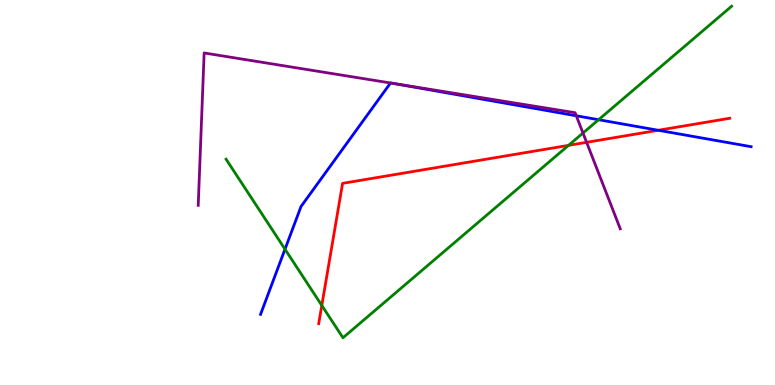[{'lines': ['blue', 'red'], 'intersections': [{'x': 8.49, 'y': 6.62}]}, {'lines': ['green', 'red'], 'intersections': [{'x': 4.15, 'y': 2.07}, {'x': 7.34, 'y': 6.22}]}, {'lines': ['purple', 'red'], 'intersections': [{'x': 7.57, 'y': 6.3}]}, {'lines': ['blue', 'green'], 'intersections': [{'x': 3.68, 'y': 3.53}, {'x': 7.72, 'y': 6.89}]}, {'lines': ['blue', 'purple'], 'intersections': [{'x': 5.04, 'y': 7.84}, {'x': 5.08, 'y': 7.83}, {'x': 7.44, 'y': 6.99}]}, {'lines': ['green', 'purple'], 'intersections': [{'x': 7.52, 'y': 6.54}]}]